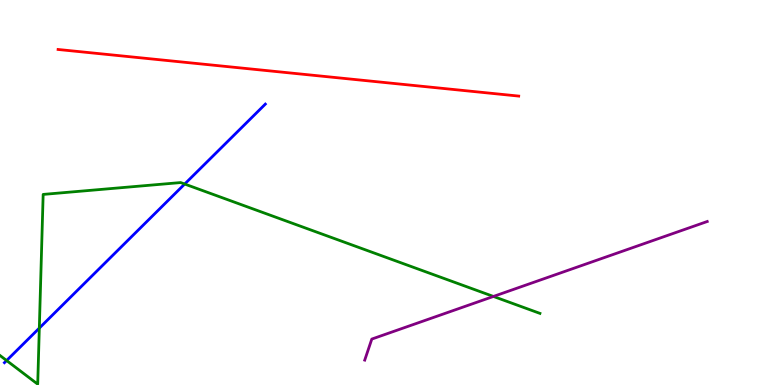[{'lines': ['blue', 'red'], 'intersections': []}, {'lines': ['green', 'red'], 'intersections': []}, {'lines': ['purple', 'red'], 'intersections': []}, {'lines': ['blue', 'green'], 'intersections': [{'x': 0.0852, 'y': 0.636}, {'x': 0.507, 'y': 1.48}, {'x': 2.38, 'y': 5.22}]}, {'lines': ['blue', 'purple'], 'intersections': []}, {'lines': ['green', 'purple'], 'intersections': [{'x': 6.37, 'y': 2.3}]}]